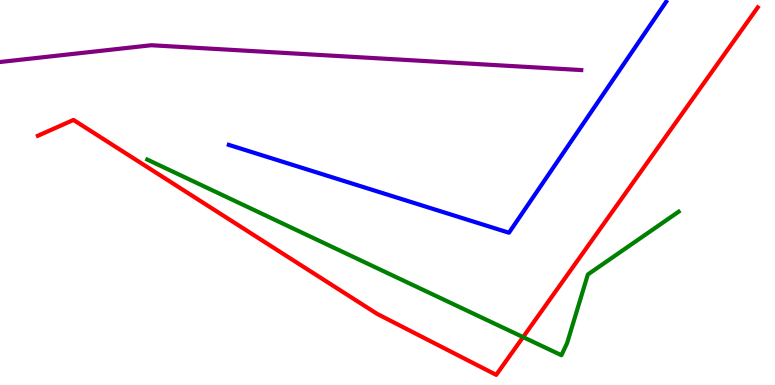[{'lines': ['blue', 'red'], 'intersections': []}, {'lines': ['green', 'red'], 'intersections': [{'x': 6.75, 'y': 1.24}]}, {'lines': ['purple', 'red'], 'intersections': []}, {'lines': ['blue', 'green'], 'intersections': []}, {'lines': ['blue', 'purple'], 'intersections': []}, {'lines': ['green', 'purple'], 'intersections': []}]